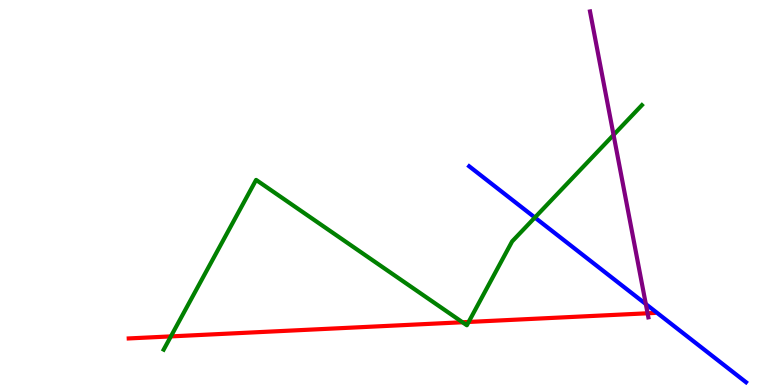[{'lines': ['blue', 'red'], 'intersections': []}, {'lines': ['green', 'red'], 'intersections': [{'x': 2.2, 'y': 1.26}, {'x': 5.97, 'y': 1.63}, {'x': 6.05, 'y': 1.64}]}, {'lines': ['purple', 'red'], 'intersections': [{'x': 8.36, 'y': 1.86}]}, {'lines': ['blue', 'green'], 'intersections': [{'x': 6.9, 'y': 4.35}]}, {'lines': ['blue', 'purple'], 'intersections': [{'x': 8.33, 'y': 2.1}]}, {'lines': ['green', 'purple'], 'intersections': [{'x': 7.92, 'y': 6.5}]}]